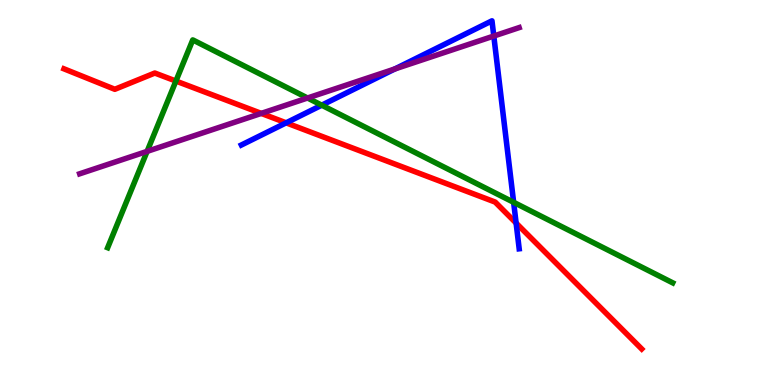[{'lines': ['blue', 'red'], 'intersections': [{'x': 3.69, 'y': 6.81}, {'x': 6.66, 'y': 4.21}]}, {'lines': ['green', 'red'], 'intersections': [{'x': 2.27, 'y': 7.9}]}, {'lines': ['purple', 'red'], 'intersections': [{'x': 3.37, 'y': 7.05}]}, {'lines': ['blue', 'green'], 'intersections': [{'x': 4.15, 'y': 7.27}, {'x': 6.63, 'y': 4.75}]}, {'lines': ['blue', 'purple'], 'intersections': [{'x': 5.09, 'y': 8.21}, {'x': 6.37, 'y': 9.06}]}, {'lines': ['green', 'purple'], 'intersections': [{'x': 1.9, 'y': 6.07}, {'x': 3.97, 'y': 7.45}]}]